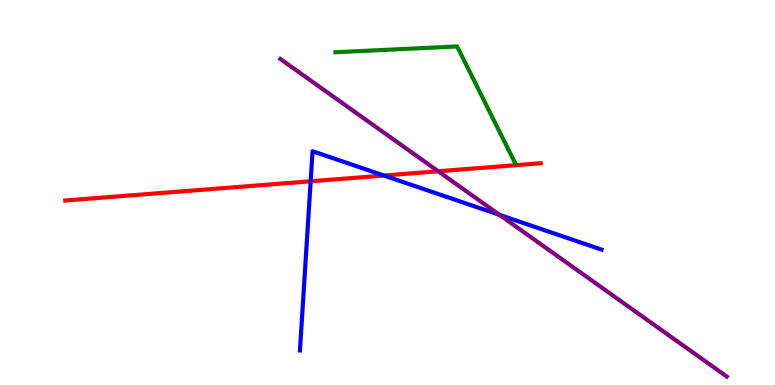[{'lines': ['blue', 'red'], 'intersections': [{'x': 4.01, 'y': 5.29}, {'x': 4.95, 'y': 5.44}]}, {'lines': ['green', 'red'], 'intersections': []}, {'lines': ['purple', 'red'], 'intersections': [{'x': 5.65, 'y': 5.55}]}, {'lines': ['blue', 'green'], 'intersections': []}, {'lines': ['blue', 'purple'], 'intersections': [{'x': 6.45, 'y': 4.42}]}, {'lines': ['green', 'purple'], 'intersections': []}]